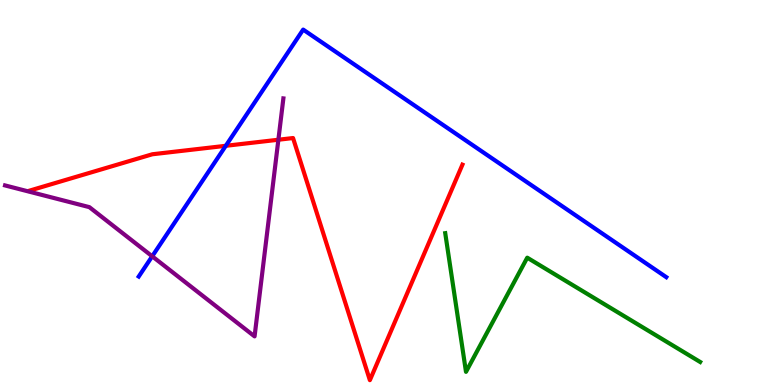[{'lines': ['blue', 'red'], 'intersections': [{'x': 2.91, 'y': 6.21}]}, {'lines': ['green', 'red'], 'intersections': []}, {'lines': ['purple', 'red'], 'intersections': [{'x': 3.59, 'y': 6.37}]}, {'lines': ['blue', 'green'], 'intersections': []}, {'lines': ['blue', 'purple'], 'intersections': [{'x': 1.96, 'y': 3.34}]}, {'lines': ['green', 'purple'], 'intersections': []}]